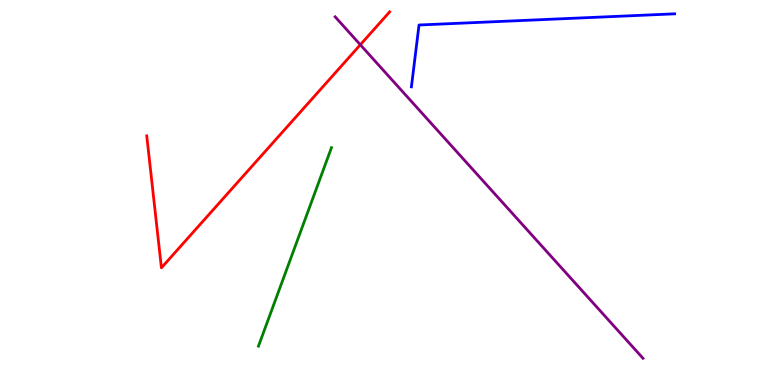[{'lines': ['blue', 'red'], 'intersections': []}, {'lines': ['green', 'red'], 'intersections': []}, {'lines': ['purple', 'red'], 'intersections': [{'x': 4.65, 'y': 8.84}]}, {'lines': ['blue', 'green'], 'intersections': []}, {'lines': ['blue', 'purple'], 'intersections': []}, {'lines': ['green', 'purple'], 'intersections': []}]